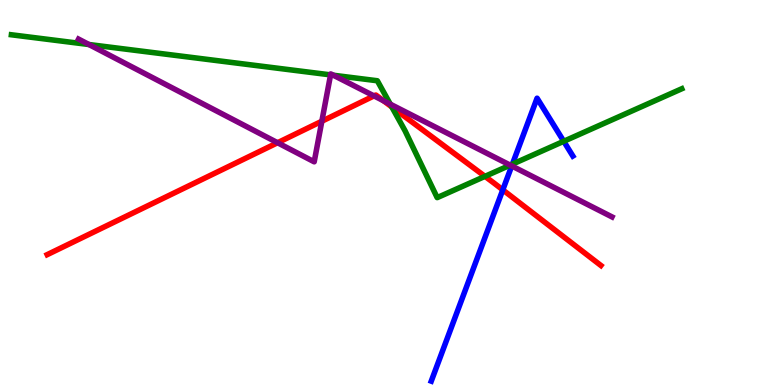[{'lines': ['blue', 'red'], 'intersections': [{'x': 6.49, 'y': 5.07}]}, {'lines': ['green', 'red'], 'intersections': [{'x': 5.06, 'y': 7.22}, {'x': 6.26, 'y': 5.42}]}, {'lines': ['purple', 'red'], 'intersections': [{'x': 3.58, 'y': 6.29}, {'x': 4.15, 'y': 6.85}, {'x': 4.83, 'y': 7.51}, {'x': 4.95, 'y': 7.38}]}, {'lines': ['blue', 'green'], 'intersections': [{'x': 6.61, 'y': 5.74}, {'x': 7.27, 'y': 6.33}]}, {'lines': ['blue', 'purple'], 'intersections': [{'x': 6.6, 'y': 5.69}]}, {'lines': ['green', 'purple'], 'intersections': [{'x': 1.15, 'y': 8.84}, {'x': 4.27, 'y': 8.06}, {'x': 4.3, 'y': 8.05}, {'x': 5.04, 'y': 7.29}, {'x': 6.58, 'y': 5.71}]}]